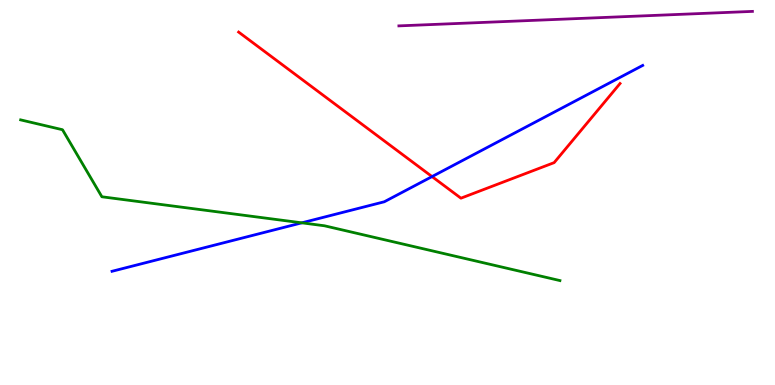[{'lines': ['blue', 'red'], 'intersections': [{'x': 5.57, 'y': 5.41}]}, {'lines': ['green', 'red'], 'intersections': []}, {'lines': ['purple', 'red'], 'intersections': []}, {'lines': ['blue', 'green'], 'intersections': [{'x': 3.89, 'y': 4.21}]}, {'lines': ['blue', 'purple'], 'intersections': []}, {'lines': ['green', 'purple'], 'intersections': []}]